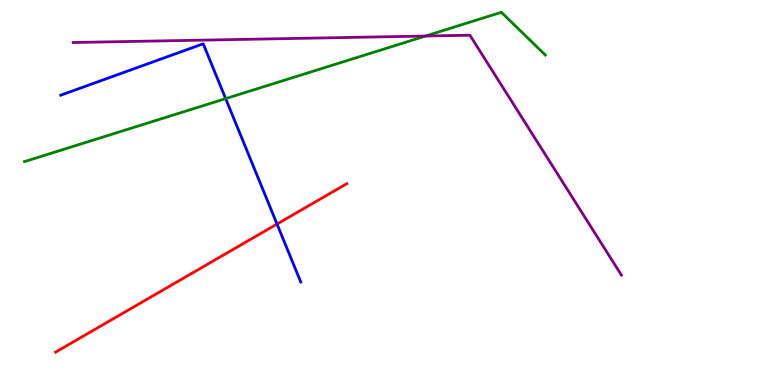[{'lines': ['blue', 'red'], 'intersections': [{'x': 3.57, 'y': 4.18}]}, {'lines': ['green', 'red'], 'intersections': []}, {'lines': ['purple', 'red'], 'intersections': []}, {'lines': ['blue', 'green'], 'intersections': [{'x': 2.91, 'y': 7.44}]}, {'lines': ['blue', 'purple'], 'intersections': []}, {'lines': ['green', 'purple'], 'intersections': [{'x': 5.49, 'y': 9.06}]}]